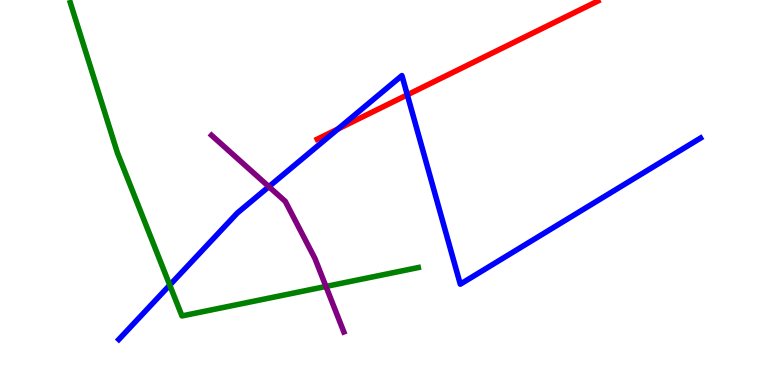[{'lines': ['blue', 'red'], 'intersections': [{'x': 4.36, 'y': 6.65}, {'x': 5.26, 'y': 7.54}]}, {'lines': ['green', 'red'], 'intersections': []}, {'lines': ['purple', 'red'], 'intersections': []}, {'lines': ['blue', 'green'], 'intersections': [{'x': 2.19, 'y': 2.59}]}, {'lines': ['blue', 'purple'], 'intersections': [{'x': 3.47, 'y': 5.15}]}, {'lines': ['green', 'purple'], 'intersections': [{'x': 4.21, 'y': 2.56}]}]